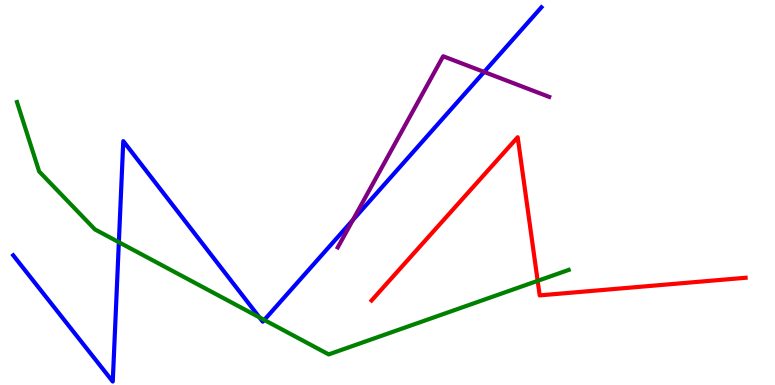[{'lines': ['blue', 'red'], 'intersections': []}, {'lines': ['green', 'red'], 'intersections': [{'x': 6.94, 'y': 2.71}]}, {'lines': ['purple', 'red'], 'intersections': []}, {'lines': ['blue', 'green'], 'intersections': [{'x': 1.53, 'y': 3.71}, {'x': 3.35, 'y': 1.76}, {'x': 3.41, 'y': 1.69}]}, {'lines': ['blue', 'purple'], 'intersections': [{'x': 4.55, 'y': 4.28}, {'x': 6.25, 'y': 8.13}]}, {'lines': ['green', 'purple'], 'intersections': []}]